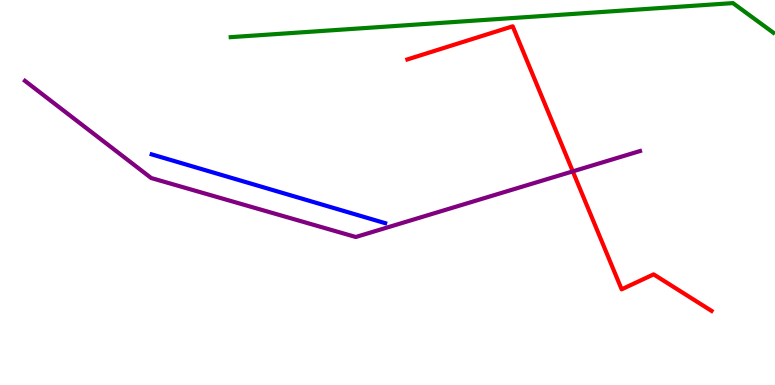[{'lines': ['blue', 'red'], 'intersections': []}, {'lines': ['green', 'red'], 'intersections': []}, {'lines': ['purple', 'red'], 'intersections': [{'x': 7.39, 'y': 5.55}]}, {'lines': ['blue', 'green'], 'intersections': []}, {'lines': ['blue', 'purple'], 'intersections': []}, {'lines': ['green', 'purple'], 'intersections': []}]